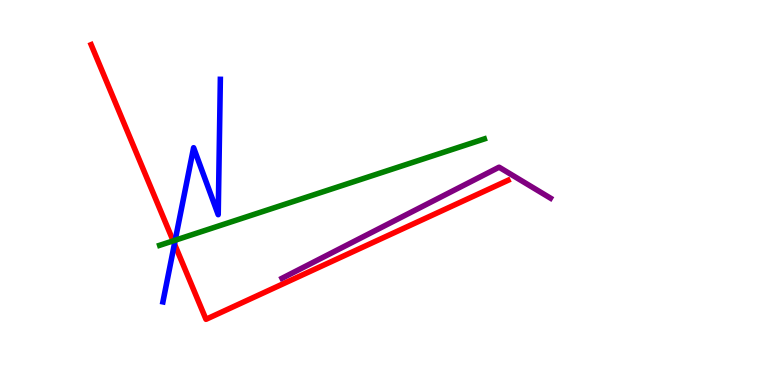[{'lines': ['blue', 'red'], 'intersections': [{'x': 2.25, 'y': 3.66}]}, {'lines': ['green', 'red'], 'intersections': [{'x': 2.23, 'y': 3.74}]}, {'lines': ['purple', 'red'], 'intersections': []}, {'lines': ['blue', 'green'], 'intersections': [{'x': 2.26, 'y': 3.76}]}, {'lines': ['blue', 'purple'], 'intersections': []}, {'lines': ['green', 'purple'], 'intersections': []}]